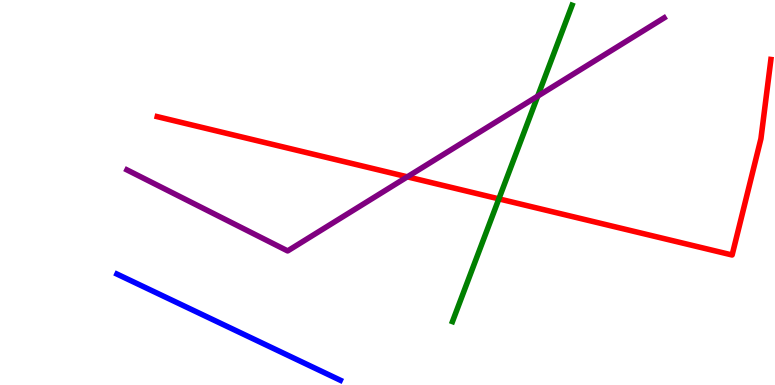[{'lines': ['blue', 'red'], 'intersections': []}, {'lines': ['green', 'red'], 'intersections': [{'x': 6.44, 'y': 4.83}]}, {'lines': ['purple', 'red'], 'intersections': [{'x': 5.26, 'y': 5.41}]}, {'lines': ['blue', 'green'], 'intersections': []}, {'lines': ['blue', 'purple'], 'intersections': []}, {'lines': ['green', 'purple'], 'intersections': [{'x': 6.94, 'y': 7.5}]}]